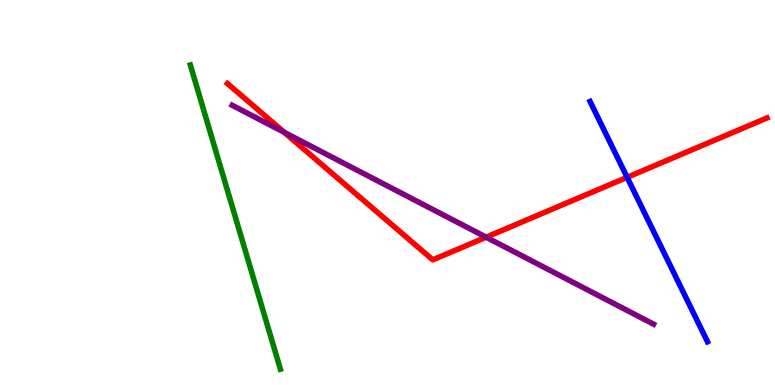[{'lines': ['blue', 'red'], 'intersections': [{'x': 8.09, 'y': 5.39}]}, {'lines': ['green', 'red'], 'intersections': []}, {'lines': ['purple', 'red'], 'intersections': [{'x': 3.67, 'y': 6.56}, {'x': 6.27, 'y': 3.84}]}, {'lines': ['blue', 'green'], 'intersections': []}, {'lines': ['blue', 'purple'], 'intersections': []}, {'lines': ['green', 'purple'], 'intersections': []}]